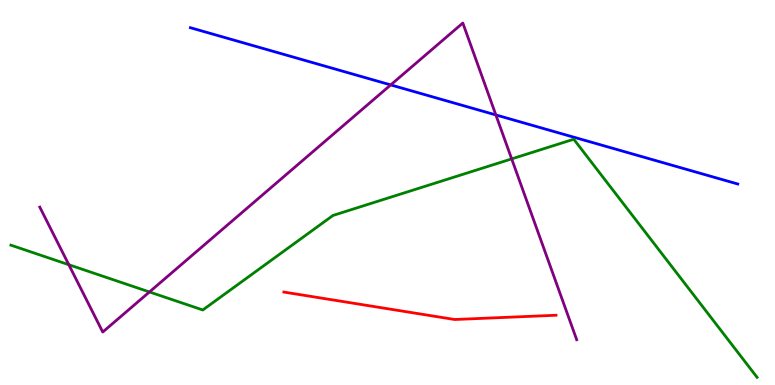[{'lines': ['blue', 'red'], 'intersections': []}, {'lines': ['green', 'red'], 'intersections': []}, {'lines': ['purple', 'red'], 'intersections': []}, {'lines': ['blue', 'green'], 'intersections': []}, {'lines': ['blue', 'purple'], 'intersections': [{'x': 5.04, 'y': 7.79}, {'x': 6.4, 'y': 7.01}]}, {'lines': ['green', 'purple'], 'intersections': [{'x': 0.888, 'y': 3.12}, {'x': 1.93, 'y': 2.42}, {'x': 6.6, 'y': 5.87}]}]